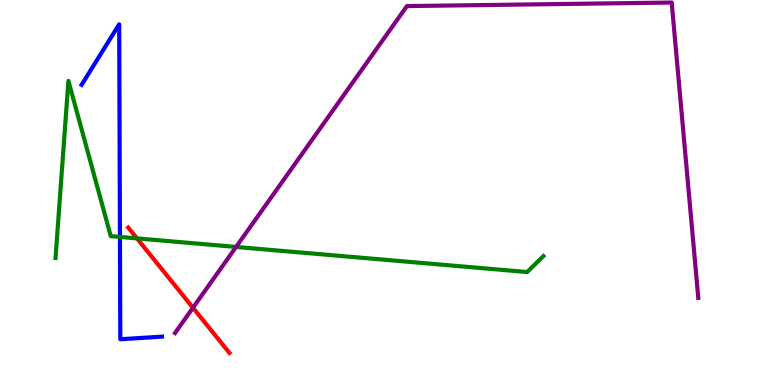[{'lines': ['blue', 'red'], 'intersections': []}, {'lines': ['green', 'red'], 'intersections': [{'x': 1.77, 'y': 3.81}]}, {'lines': ['purple', 'red'], 'intersections': [{'x': 2.49, 'y': 2.01}]}, {'lines': ['blue', 'green'], 'intersections': [{'x': 1.55, 'y': 3.85}]}, {'lines': ['blue', 'purple'], 'intersections': []}, {'lines': ['green', 'purple'], 'intersections': [{'x': 3.05, 'y': 3.59}]}]